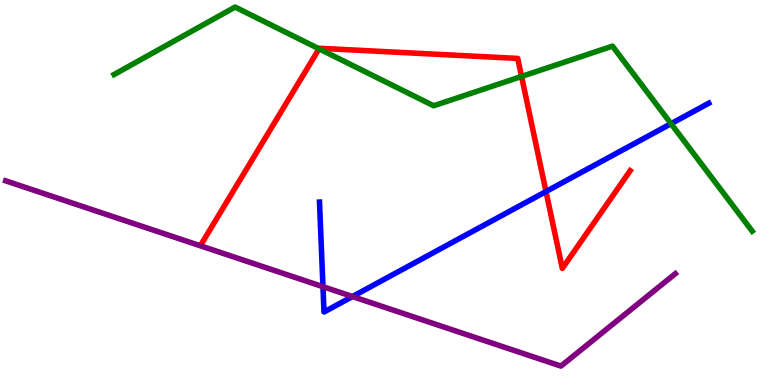[{'lines': ['blue', 'red'], 'intersections': [{'x': 7.05, 'y': 5.02}]}, {'lines': ['green', 'red'], 'intersections': [{'x': 4.12, 'y': 8.73}, {'x': 6.73, 'y': 8.01}]}, {'lines': ['purple', 'red'], 'intersections': []}, {'lines': ['blue', 'green'], 'intersections': [{'x': 8.66, 'y': 6.79}]}, {'lines': ['blue', 'purple'], 'intersections': [{'x': 4.17, 'y': 2.55}, {'x': 4.55, 'y': 2.3}]}, {'lines': ['green', 'purple'], 'intersections': []}]